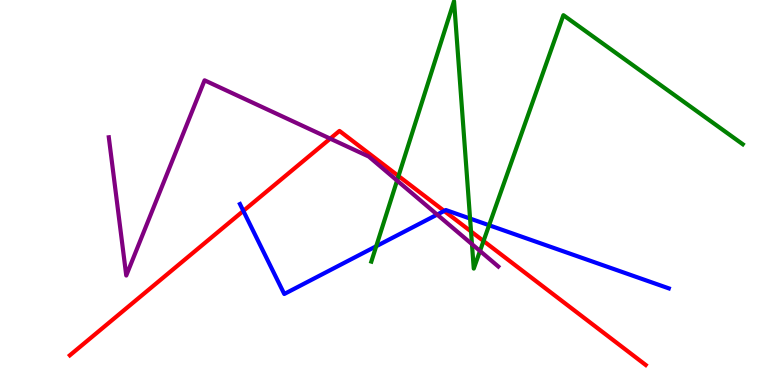[{'lines': ['blue', 'red'], 'intersections': [{'x': 3.14, 'y': 4.52}, {'x': 5.73, 'y': 4.52}]}, {'lines': ['green', 'red'], 'intersections': [{'x': 5.14, 'y': 5.43}, {'x': 6.08, 'y': 3.99}, {'x': 6.24, 'y': 3.74}]}, {'lines': ['purple', 'red'], 'intersections': [{'x': 4.26, 'y': 6.4}]}, {'lines': ['blue', 'green'], 'intersections': [{'x': 4.85, 'y': 3.6}, {'x': 6.07, 'y': 4.32}, {'x': 6.31, 'y': 4.15}]}, {'lines': ['blue', 'purple'], 'intersections': [{'x': 5.64, 'y': 4.43}]}, {'lines': ['green', 'purple'], 'intersections': [{'x': 5.12, 'y': 5.31}, {'x': 6.09, 'y': 3.66}, {'x': 6.19, 'y': 3.48}]}]